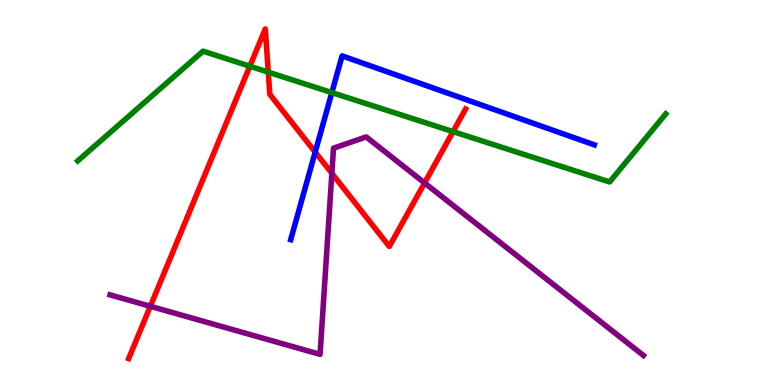[{'lines': ['blue', 'red'], 'intersections': [{'x': 4.07, 'y': 6.05}]}, {'lines': ['green', 'red'], 'intersections': [{'x': 3.22, 'y': 8.28}, {'x': 3.46, 'y': 8.13}, {'x': 5.85, 'y': 6.58}]}, {'lines': ['purple', 'red'], 'intersections': [{'x': 1.94, 'y': 2.04}, {'x': 4.28, 'y': 5.5}, {'x': 5.48, 'y': 5.25}]}, {'lines': ['blue', 'green'], 'intersections': [{'x': 4.28, 'y': 7.59}]}, {'lines': ['blue', 'purple'], 'intersections': []}, {'lines': ['green', 'purple'], 'intersections': []}]